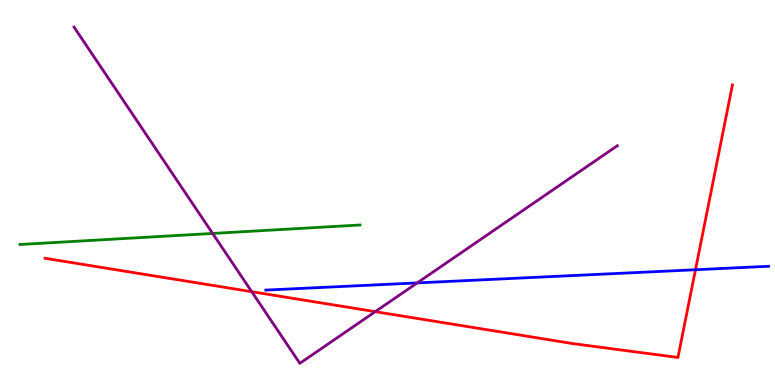[{'lines': ['blue', 'red'], 'intersections': [{'x': 8.97, 'y': 2.99}]}, {'lines': ['green', 'red'], 'intersections': []}, {'lines': ['purple', 'red'], 'intersections': [{'x': 3.25, 'y': 2.42}, {'x': 4.84, 'y': 1.9}]}, {'lines': ['blue', 'green'], 'intersections': []}, {'lines': ['blue', 'purple'], 'intersections': [{'x': 5.38, 'y': 2.65}]}, {'lines': ['green', 'purple'], 'intersections': [{'x': 2.74, 'y': 3.94}]}]